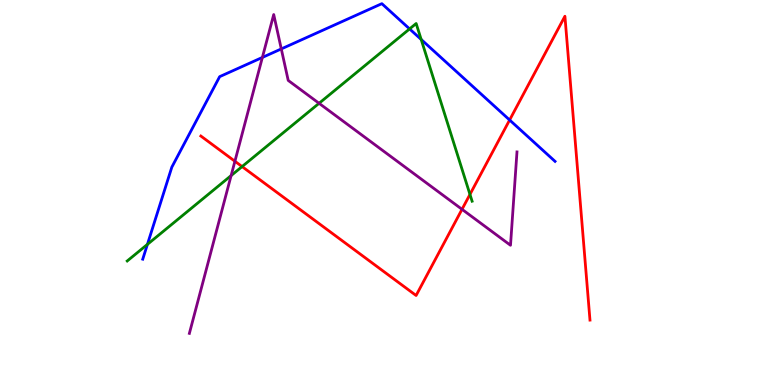[{'lines': ['blue', 'red'], 'intersections': [{'x': 6.58, 'y': 6.88}]}, {'lines': ['green', 'red'], 'intersections': [{'x': 3.12, 'y': 5.67}, {'x': 6.06, 'y': 4.95}]}, {'lines': ['purple', 'red'], 'intersections': [{'x': 3.03, 'y': 5.81}, {'x': 5.96, 'y': 4.56}]}, {'lines': ['blue', 'green'], 'intersections': [{'x': 1.9, 'y': 3.65}, {'x': 5.28, 'y': 9.25}, {'x': 5.43, 'y': 8.97}]}, {'lines': ['blue', 'purple'], 'intersections': [{'x': 3.39, 'y': 8.51}, {'x': 3.63, 'y': 8.73}]}, {'lines': ['green', 'purple'], 'intersections': [{'x': 2.98, 'y': 5.44}, {'x': 4.12, 'y': 7.32}]}]